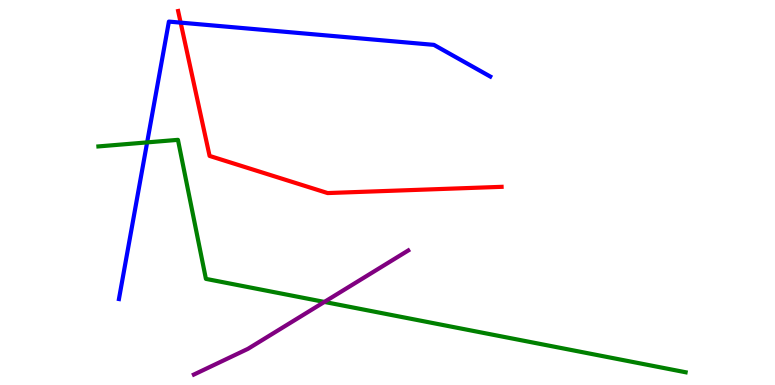[{'lines': ['blue', 'red'], 'intersections': [{'x': 2.33, 'y': 9.41}]}, {'lines': ['green', 'red'], 'intersections': []}, {'lines': ['purple', 'red'], 'intersections': []}, {'lines': ['blue', 'green'], 'intersections': [{'x': 1.9, 'y': 6.3}]}, {'lines': ['blue', 'purple'], 'intersections': []}, {'lines': ['green', 'purple'], 'intersections': [{'x': 4.19, 'y': 2.16}]}]